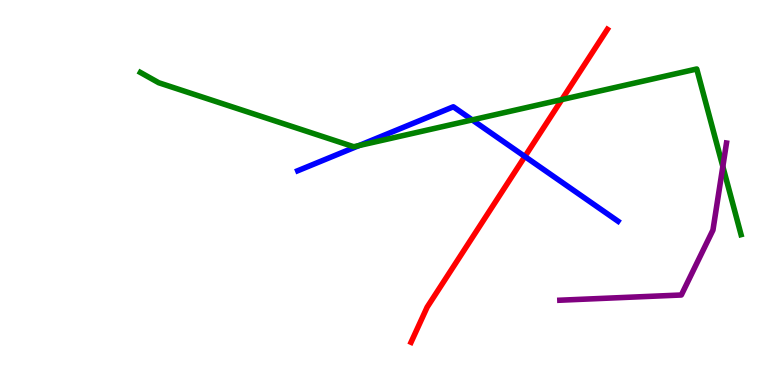[{'lines': ['blue', 'red'], 'intersections': [{'x': 6.77, 'y': 5.93}]}, {'lines': ['green', 'red'], 'intersections': [{'x': 7.25, 'y': 7.41}]}, {'lines': ['purple', 'red'], 'intersections': []}, {'lines': ['blue', 'green'], 'intersections': [{'x': 4.63, 'y': 6.22}, {'x': 6.09, 'y': 6.89}]}, {'lines': ['blue', 'purple'], 'intersections': []}, {'lines': ['green', 'purple'], 'intersections': [{'x': 9.33, 'y': 5.67}]}]